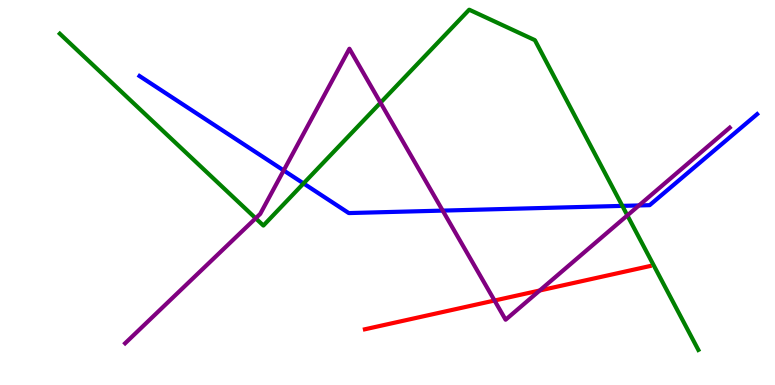[{'lines': ['blue', 'red'], 'intersections': []}, {'lines': ['green', 'red'], 'intersections': []}, {'lines': ['purple', 'red'], 'intersections': [{'x': 6.38, 'y': 2.19}, {'x': 6.96, 'y': 2.45}]}, {'lines': ['blue', 'green'], 'intersections': [{'x': 3.92, 'y': 5.24}, {'x': 8.03, 'y': 4.65}]}, {'lines': ['blue', 'purple'], 'intersections': [{'x': 3.66, 'y': 5.57}, {'x': 5.71, 'y': 4.53}, {'x': 8.24, 'y': 4.66}]}, {'lines': ['green', 'purple'], 'intersections': [{'x': 3.3, 'y': 4.33}, {'x': 4.91, 'y': 7.33}, {'x': 8.09, 'y': 4.41}]}]